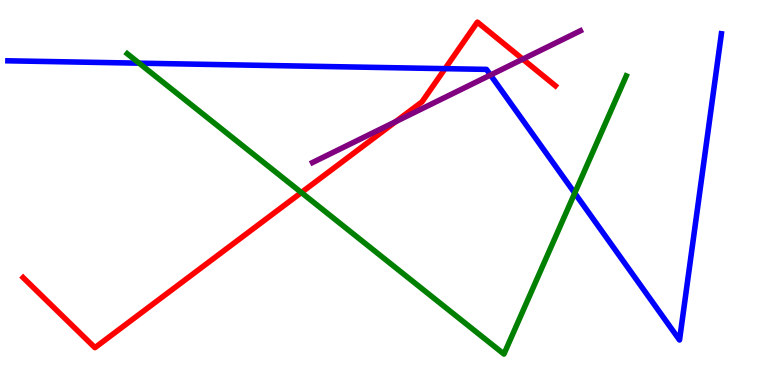[{'lines': ['blue', 'red'], 'intersections': [{'x': 5.74, 'y': 8.22}]}, {'lines': ['green', 'red'], 'intersections': [{'x': 3.89, 'y': 5.0}]}, {'lines': ['purple', 'red'], 'intersections': [{'x': 5.11, 'y': 6.84}, {'x': 6.75, 'y': 8.46}]}, {'lines': ['blue', 'green'], 'intersections': [{'x': 1.79, 'y': 8.36}, {'x': 7.42, 'y': 4.98}]}, {'lines': ['blue', 'purple'], 'intersections': [{'x': 6.33, 'y': 8.05}]}, {'lines': ['green', 'purple'], 'intersections': []}]